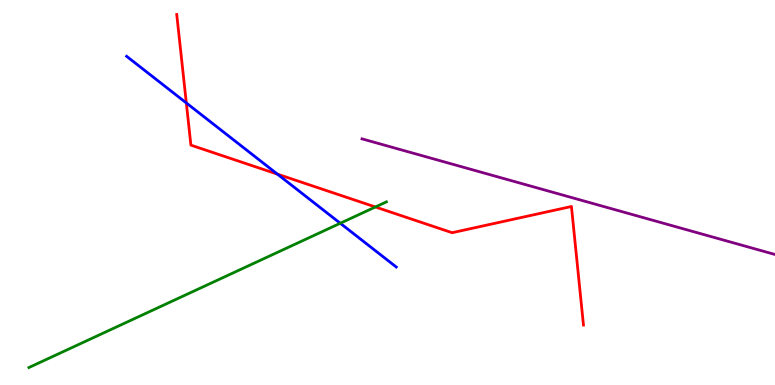[{'lines': ['blue', 'red'], 'intersections': [{'x': 2.4, 'y': 7.33}, {'x': 3.58, 'y': 5.48}]}, {'lines': ['green', 'red'], 'intersections': [{'x': 4.84, 'y': 4.62}]}, {'lines': ['purple', 'red'], 'intersections': []}, {'lines': ['blue', 'green'], 'intersections': [{'x': 4.39, 'y': 4.2}]}, {'lines': ['blue', 'purple'], 'intersections': []}, {'lines': ['green', 'purple'], 'intersections': []}]